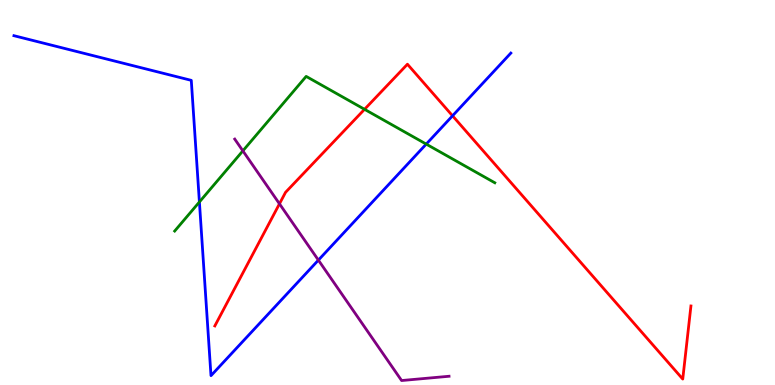[{'lines': ['blue', 'red'], 'intersections': [{'x': 5.84, 'y': 6.99}]}, {'lines': ['green', 'red'], 'intersections': [{'x': 4.7, 'y': 7.16}]}, {'lines': ['purple', 'red'], 'intersections': [{'x': 3.61, 'y': 4.71}]}, {'lines': ['blue', 'green'], 'intersections': [{'x': 2.57, 'y': 4.75}, {'x': 5.5, 'y': 6.26}]}, {'lines': ['blue', 'purple'], 'intersections': [{'x': 4.11, 'y': 3.24}]}, {'lines': ['green', 'purple'], 'intersections': [{'x': 3.13, 'y': 6.08}]}]